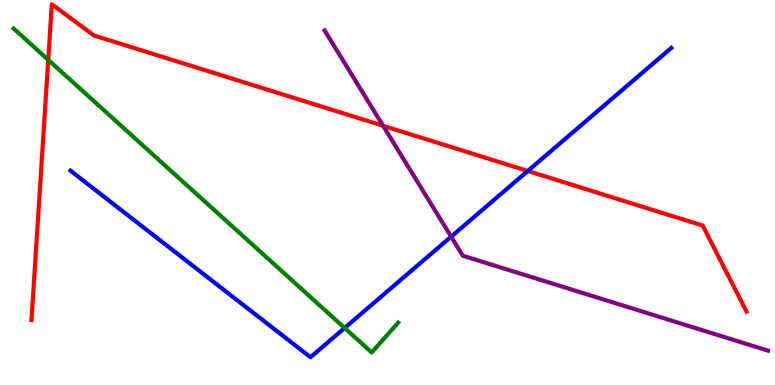[{'lines': ['blue', 'red'], 'intersections': [{'x': 6.81, 'y': 5.56}]}, {'lines': ['green', 'red'], 'intersections': [{'x': 0.622, 'y': 8.45}]}, {'lines': ['purple', 'red'], 'intersections': [{'x': 4.94, 'y': 6.73}]}, {'lines': ['blue', 'green'], 'intersections': [{'x': 4.45, 'y': 1.48}]}, {'lines': ['blue', 'purple'], 'intersections': [{'x': 5.82, 'y': 3.85}]}, {'lines': ['green', 'purple'], 'intersections': []}]